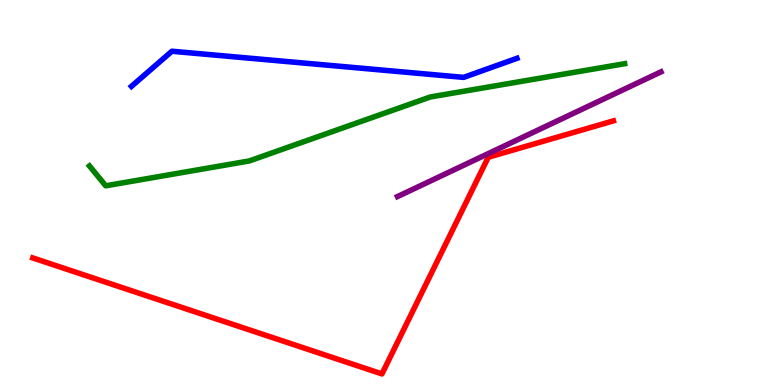[{'lines': ['blue', 'red'], 'intersections': []}, {'lines': ['green', 'red'], 'intersections': []}, {'lines': ['purple', 'red'], 'intersections': []}, {'lines': ['blue', 'green'], 'intersections': []}, {'lines': ['blue', 'purple'], 'intersections': []}, {'lines': ['green', 'purple'], 'intersections': []}]